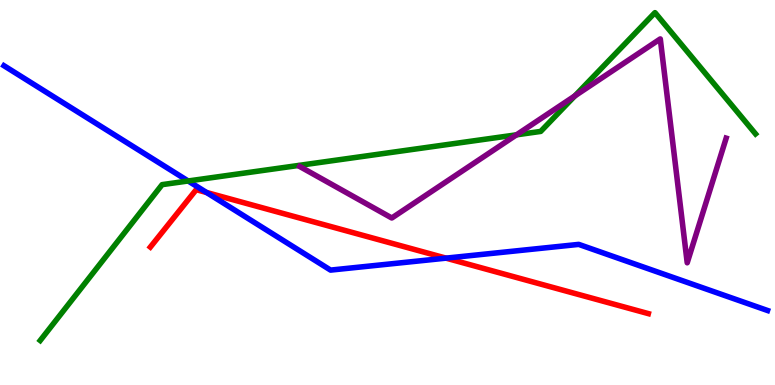[{'lines': ['blue', 'red'], 'intersections': [{'x': 2.67, 'y': 5.0}, {'x': 5.76, 'y': 3.3}]}, {'lines': ['green', 'red'], 'intersections': []}, {'lines': ['purple', 'red'], 'intersections': []}, {'lines': ['blue', 'green'], 'intersections': [{'x': 2.43, 'y': 5.3}]}, {'lines': ['blue', 'purple'], 'intersections': []}, {'lines': ['green', 'purple'], 'intersections': [{'x': 6.66, 'y': 6.5}, {'x': 7.42, 'y': 7.51}]}]